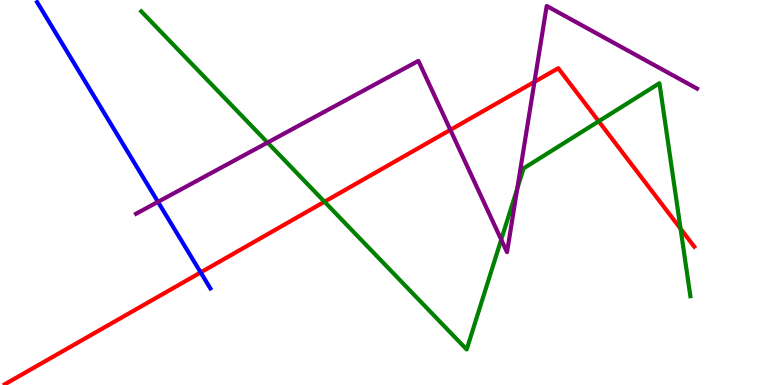[{'lines': ['blue', 'red'], 'intersections': [{'x': 2.59, 'y': 2.92}]}, {'lines': ['green', 'red'], 'intersections': [{'x': 4.19, 'y': 4.76}, {'x': 7.73, 'y': 6.85}, {'x': 8.78, 'y': 4.06}]}, {'lines': ['purple', 'red'], 'intersections': [{'x': 5.81, 'y': 6.63}, {'x': 6.9, 'y': 7.87}]}, {'lines': ['blue', 'green'], 'intersections': []}, {'lines': ['blue', 'purple'], 'intersections': [{'x': 2.04, 'y': 4.76}]}, {'lines': ['green', 'purple'], 'intersections': [{'x': 3.45, 'y': 6.3}, {'x': 6.47, 'y': 3.78}, {'x': 6.67, 'y': 5.1}]}]